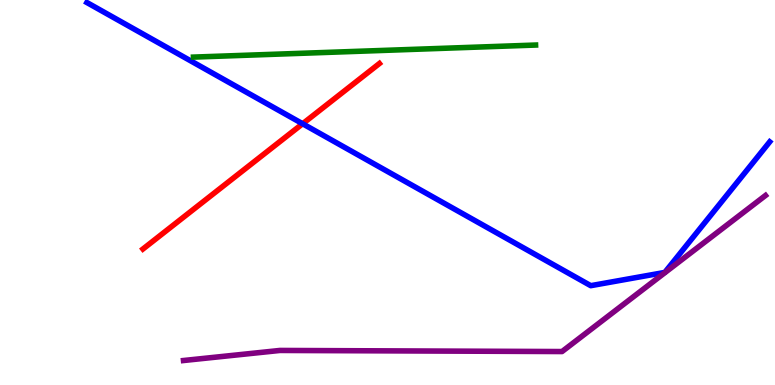[{'lines': ['blue', 'red'], 'intersections': [{'x': 3.9, 'y': 6.79}]}, {'lines': ['green', 'red'], 'intersections': []}, {'lines': ['purple', 'red'], 'intersections': []}, {'lines': ['blue', 'green'], 'intersections': []}, {'lines': ['blue', 'purple'], 'intersections': []}, {'lines': ['green', 'purple'], 'intersections': []}]